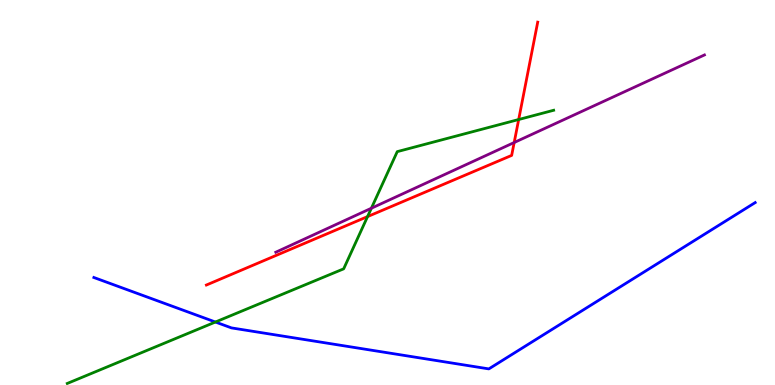[{'lines': ['blue', 'red'], 'intersections': []}, {'lines': ['green', 'red'], 'intersections': [{'x': 4.74, 'y': 4.37}, {'x': 6.69, 'y': 6.9}]}, {'lines': ['purple', 'red'], 'intersections': [{'x': 6.63, 'y': 6.3}]}, {'lines': ['blue', 'green'], 'intersections': [{'x': 2.78, 'y': 1.64}]}, {'lines': ['blue', 'purple'], 'intersections': []}, {'lines': ['green', 'purple'], 'intersections': [{'x': 4.79, 'y': 4.59}]}]